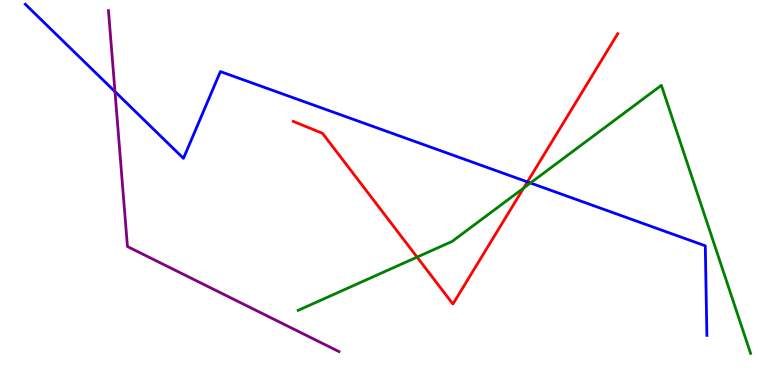[{'lines': ['blue', 'red'], 'intersections': [{'x': 6.81, 'y': 5.28}]}, {'lines': ['green', 'red'], 'intersections': [{'x': 5.38, 'y': 3.32}, {'x': 6.76, 'y': 5.11}]}, {'lines': ['purple', 'red'], 'intersections': []}, {'lines': ['blue', 'green'], 'intersections': [{'x': 6.84, 'y': 5.25}]}, {'lines': ['blue', 'purple'], 'intersections': [{'x': 1.48, 'y': 7.62}]}, {'lines': ['green', 'purple'], 'intersections': []}]